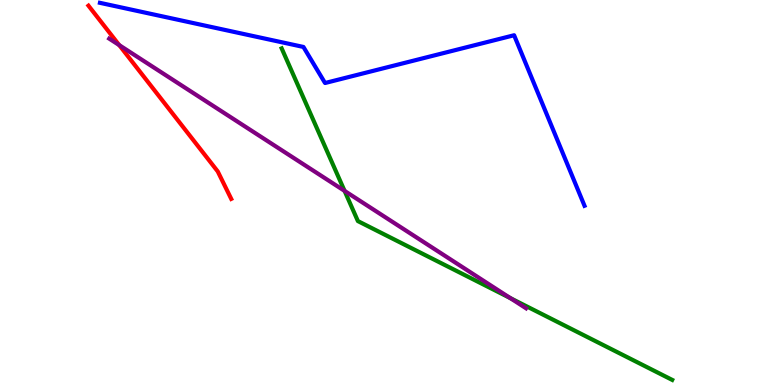[{'lines': ['blue', 'red'], 'intersections': []}, {'lines': ['green', 'red'], 'intersections': []}, {'lines': ['purple', 'red'], 'intersections': [{'x': 1.54, 'y': 8.83}]}, {'lines': ['blue', 'green'], 'intersections': []}, {'lines': ['blue', 'purple'], 'intersections': []}, {'lines': ['green', 'purple'], 'intersections': [{'x': 4.45, 'y': 5.04}, {'x': 6.58, 'y': 2.26}]}]